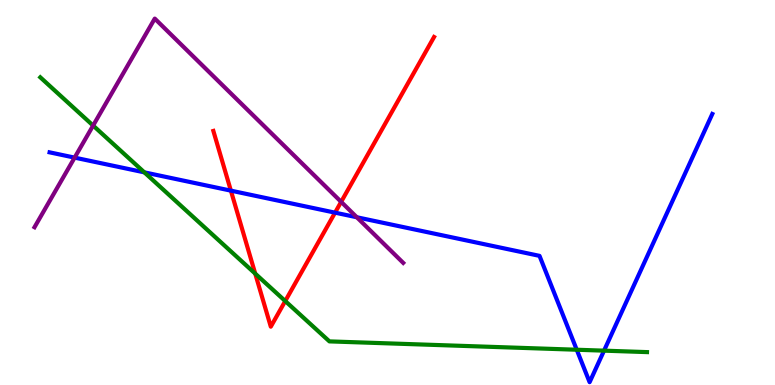[{'lines': ['blue', 'red'], 'intersections': [{'x': 2.98, 'y': 5.05}, {'x': 4.32, 'y': 4.48}]}, {'lines': ['green', 'red'], 'intersections': [{'x': 3.29, 'y': 2.89}, {'x': 3.68, 'y': 2.18}]}, {'lines': ['purple', 'red'], 'intersections': [{'x': 4.4, 'y': 4.76}]}, {'lines': ['blue', 'green'], 'intersections': [{'x': 1.86, 'y': 5.52}, {'x': 7.44, 'y': 0.916}, {'x': 7.79, 'y': 0.892}]}, {'lines': ['blue', 'purple'], 'intersections': [{'x': 0.963, 'y': 5.91}, {'x': 4.6, 'y': 4.36}]}, {'lines': ['green', 'purple'], 'intersections': [{'x': 1.2, 'y': 6.74}]}]